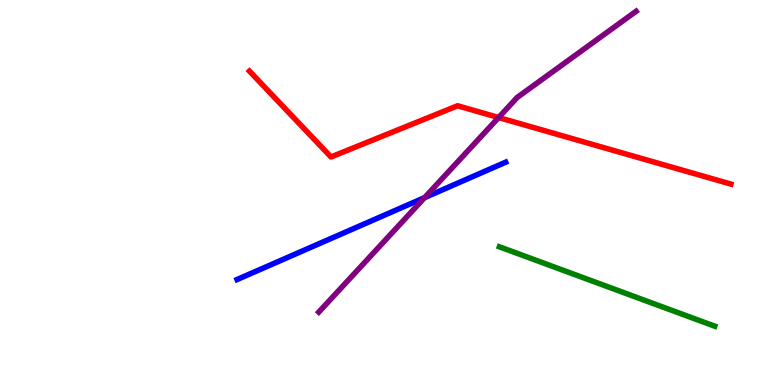[{'lines': ['blue', 'red'], 'intersections': []}, {'lines': ['green', 'red'], 'intersections': []}, {'lines': ['purple', 'red'], 'intersections': [{'x': 6.43, 'y': 6.95}]}, {'lines': ['blue', 'green'], 'intersections': []}, {'lines': ['blue', 'purple'], 'intersections': [{'x': 5.48, 'y': 4.87}]}, {'lines': ['green', 'purple'], 'intersections': []}]